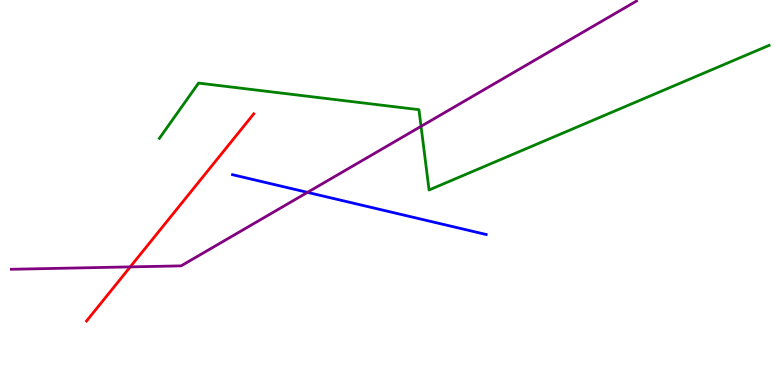[{'lines': ['blue', 'red'], 'intersections': []}, {'lines': ['green', 'red'], 'intersections': []}, {'lines': ['purple', 'red'], 'intersections': [{'x': 1.68, 'y': 3.07}]}, {'lines': ['blue', 'green'], 'intersections': []}, {'lines': ['blue', 'purple'], 'intersections': [{'x': 3.97, 'y': 5.0}]}, {'lines': ['green', 'purple'], 'intersections': [{'x': 5.43, 'y': 6.72}]}]